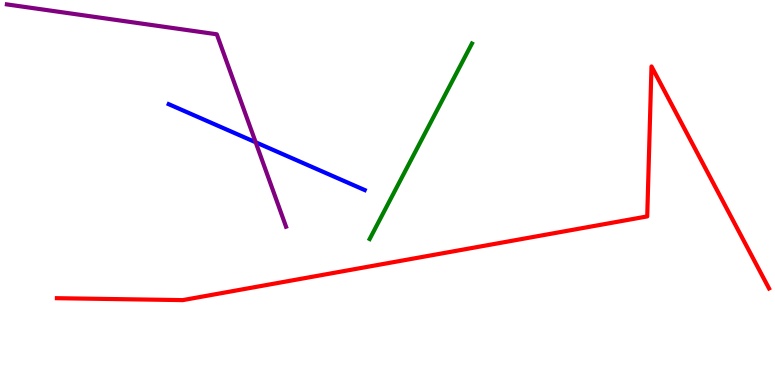[{'lines': ['blue', 'red'], 'intersections': []}, {'lines': ['green', 'red'], 'intersections': []}, {'lines': ['purple', 'red'], 'intersections': []}, {'lines': ['blue', 'green'], 'intersections': []}, {'lines': ['blue', 'purple'], 'intersections': [{'x': 3.3, 'y': 6.3}]}, {'lines': ['green', 'purple'], 'intersections': []}]